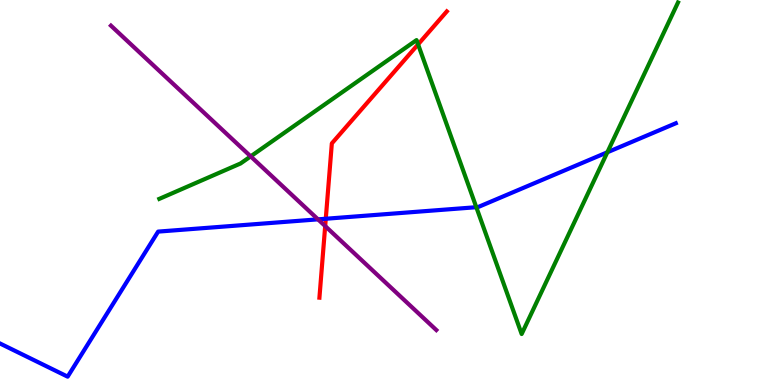[{'lines': ['blue', 'red'], 'intersections': [{'x': 4.2, 'y': 4.32}]}, {'lines': ['green', 'red'], 'intersections': [{'x': 5.39, 'y': 8.85}]}, {'lines': ['purple', 'red'], 'intersections': [{'x': 4.2, 'y': 4.13}]}, {'lines': ['blue', 'green'], 'intersections': [{'x': 6.15, 'y': 4.62}, {'x': 7.84, 'y': 6.04}]}, {'lines': ['blue', 'purple'], 'intersections': [{'x': 4.1, 'y': 4.3}]}, {'lines': ['green', 'purple'], 'intersections': [{'x': 3.23, 'y': 5.94}]}]